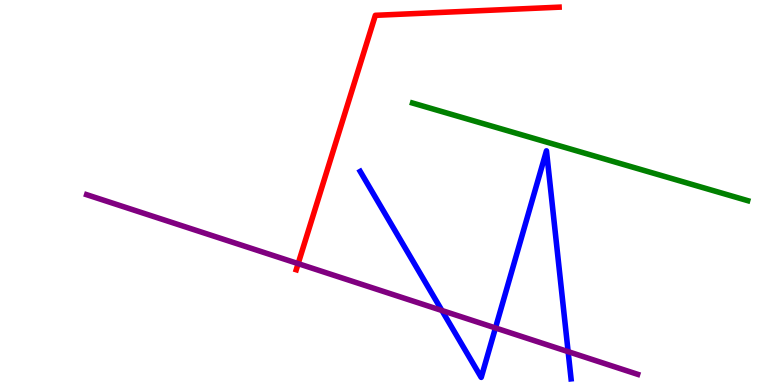[{'lines': ['blue', 'red'], 'intersections': []}, {'lines': ['green', 'red'], 'intersections': []}, {'lines': ['purple', 'red'], 'intersections': [{'x': 3.85, 'y': 3.15}]}, {'lines': ['blue', 'green'], 'intersections': []}, {'lines': ['blue', 'purple'], 'intersections': [{'x': 5.7, 'y': 1.94}, {'x': 6.39, 'y': 1.48}, {'x': 7.33, 'y': 0.866}]}, {'lines': ['green', 'purple'], 'intersections': []}]